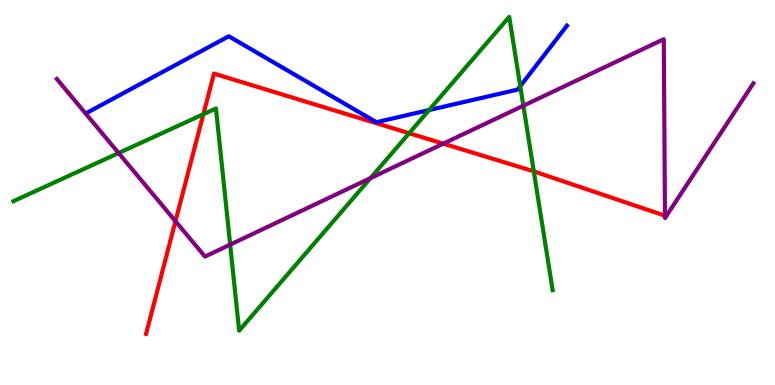[{'lines': ['blue', 'red'], 'intersections': []}, {'lines': ['green', 'red'], 'intersections': [{'x': 2.62, 'y': 7.03}, {'x': 5.28, 'y': 6.54}, {'x': 6.89, 'y': 5.55}]}, {'lines': ['purple', 'red'], 'intersections': [{'x': 2.26, 'y': 4.25}, {'x': 5.72, 'y': 6.27}, {'x': 8.58, 'y': 4.4}]}, {'lines': ['blue', 'green'], 'intersections': [{'x': 5.54, 'y': 7.14}, {'x': 6.71, 'y': 7.76}]}, {'lines': ['blue', 'purple'], 'intersections': []}, {'lines': ['green', 'purple'], 'intersections': [{'x': 1.53, 'y': 6.02}, {'x': 2.97, 'y': 3.65}, {'x': 4.78, 'y': 5.37}, {'x': 6.75, 'y': 7.25}]}]